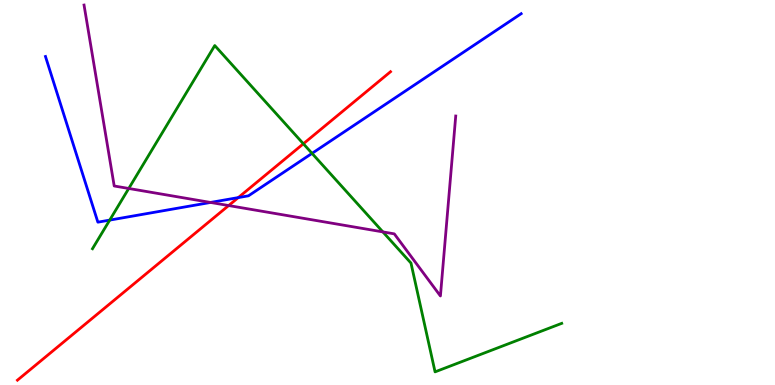[{'lines': ['blue', 'red'], 'intersections': [{'x': 3.07, 'y': 4.87}]}, {'lines': ['green', 'red'], 'intersections': [{'x': 3.91, 'y': 6.27}]}, {'lines': ['purple', 'red'], 'intersections': [{'x': 2.95, 'y': 4.66}]}, {'lines': ['blue', 'green'], 'intersections': [{'x': 1.42, 'y': 4.28}, {'x': 4.03, 'y': 6.02}]}, {'lines': ['blue', 'purple'], 'intersections': [{'x': 2.72, 'y': 4.74}]}, {'lines': ['green', 'purple'], 'intersections': [{'x': 1.66, 'y': 5.1}, {'x': 4.94, 'y': 3.98}]}]